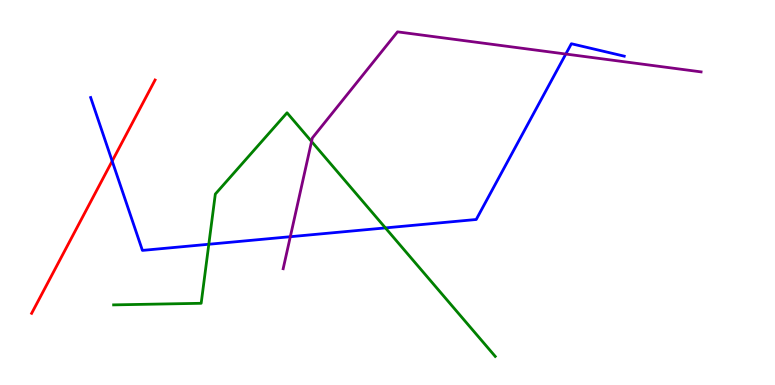[{'lines': ['blue', 'red'], 'intersections': [{'x': 1.45, 'y': 5.82}]}, {'lines': ['green', 'red'], 'intersections': []}, {'lines': ['purple', 'red'], 'intersections': []}, {'lines': ['blue', 'green'], 'intersections': [{'x': 2.69, 'y': 3.66}, {'x': 4.97, 'y': 4.08}]}, {'lines': ['blue', 'purple'], 'intersections': [{'x': 3.75, 'y': 3.85}, {'x': 7.3, 'y': 8.6}]}, {'lines': ['green', 'purple'], 'intersections': [{'x': 4.02, 'y': 6.32}]}]